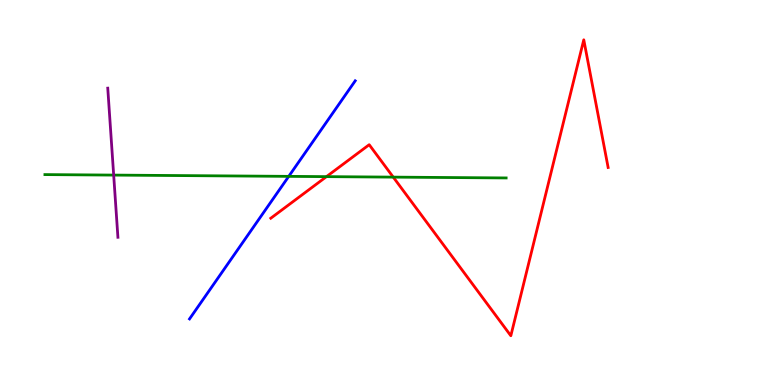[{'lines': ['blue', 'red'], 'intersections': []}, {'lines': ['green', 'red'], 'intersections': [{'x': 4.21, 'y': 5.41}, {'x': 5.07, 'y': 5.4}]}, {'lines': ['purple', 'red'], 'intersections': []}, {'lines': ['blue', 'green'], 'intersections': [{'x': 3.73, 'y': 5.42}]}, {'lines': ['blue', 'purple'], 'intersections': []}, {'lines': ['green', 'purple'], 'intersections': [{'x': 1.47, 'y': 5.45}]}]